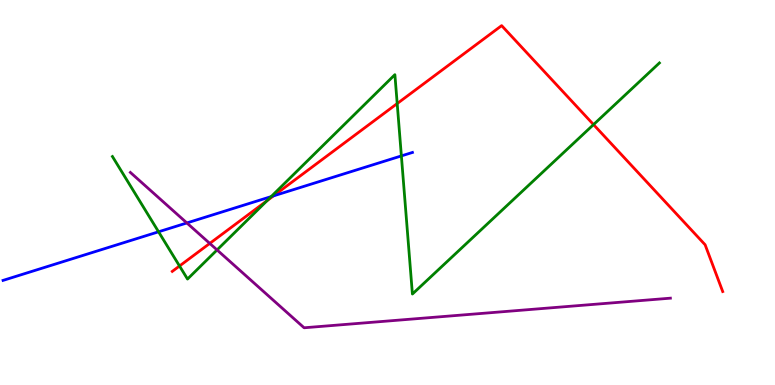[{'lines': ['blue', 'red'], 'intersections': [{'x': 3.53, 'y': 4.91}]}, {'lines': ['green', 'red'], 'intersections': [{'x': 2.32, 'y': 3.09}, {'x': 3.45, 'y': 4.79}, {'x': 5.13, 'y': 7.31}, {'x': 7.66, 'y': 6.76}]}, {'lines': ['purple', 'red'], 'intersections': [{'x': 2.71, 'y': 3.68}]}, {'lines': ['blue', 'green'], 'intersections': [{'x': 2.05, 'y': 3.98}, {'x': 3.5, 'y': 4.89}, {'x': 5.18, 'y': 5.95}]}, {'lines': ['blue', 'purple'], 'intersections': [{'x': 2.41, 'y': 4.21}]}, {'lines': ['green', 'purple'], 'intersections': [{'x': 2.8, 'y': 3.51}]}]